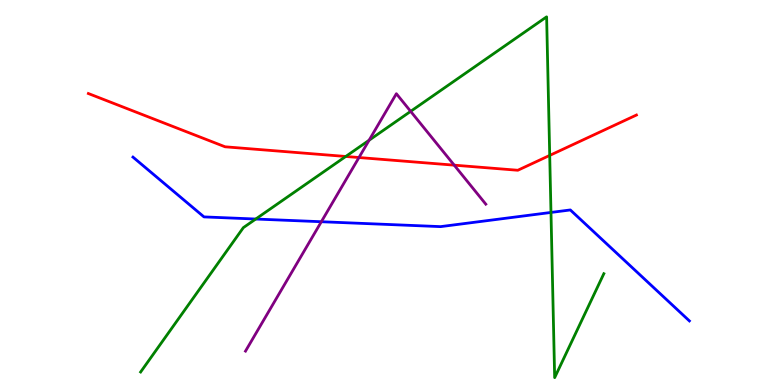[{'lines': ['blue', 'red'], 'intersections': []}, {'lines': ['green', 'red'], 'intersections': [{'x': 4.46, 'y': 5.94}, {'x': 7.09, 'y': 5.96}]}, {'lines': ['purple', 'red'], 'intersections': [{'x': 4.63, 'y': 5.91}, {'x': 5.86, 'y': 5.71}]}, {'lines': ['blue', 'green'], 'intersections': [{'x': 3.3, 'y': 4.31}, {'x': 7.11, 'y': 4.48}]}, {'lines': ['blue', 'purple'], 'intersections': [{'x': 4.15, 'y': 4.24}]}, {'lines': ['green', 'purple'], 'intersections': [{'x': 4.76, 'y': 6.36}, {'x': 5.3, 'y': 7.11}]}]